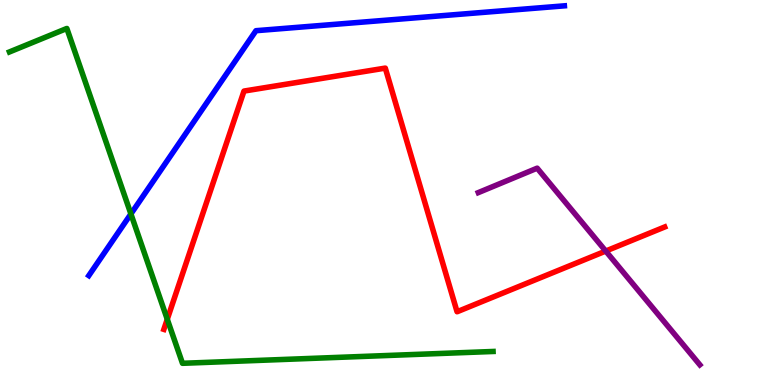[{'lines': ['blue', 'red'], 'intersections': []}, {'lines': ['green', 'red'], 'intersections': [{'x': 2.16, 'y': 1.71}]}, {'lines': ['purple', 'red'], 'intersections': [{'x': 7.82, 'y': 3.48}]}, {'lines': ['blue', 'green'], 'intersections': [{'x': 1.69, 'y': 4.44}]}, {'lines': ['blue', 'purple'], 'intersections': []}, {'lines': ['green', 'purple'], 'intersections': []}]